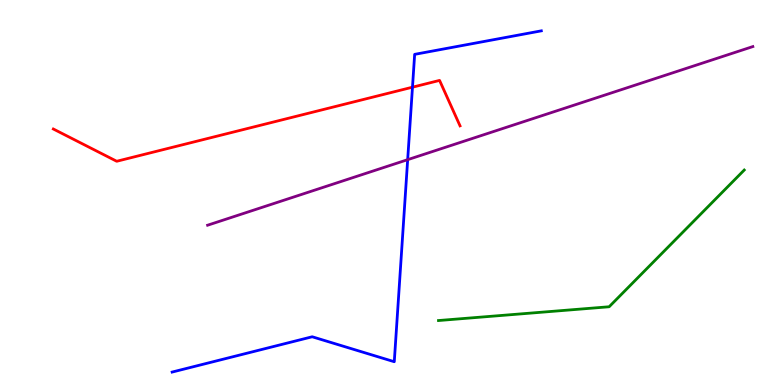[{'lines': ['blue', 'red'], 'intersections': [{'x': 5.32, 'y': 7.74}]}, {'lines': ['green', 'red'], 'intersections': []}, {'lines': ['purple', 'red'], 'intersections': []}, {'lines': ['blue', 'green'], 'intersections': []}, {'lines': ['blue', 'purple'], 'intersections': [{'x': 5.26, 'y': 5.85}]}, {'lines': ['green', 'purple'], 'intersections': []}]